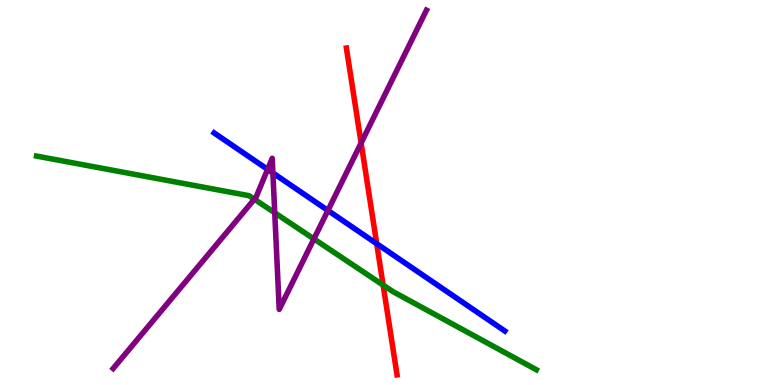[{'lines': ['blue', 'red'], 'intersections': [{'x': 4.86, 'y': 3.67}]}, {'lines': ['green', 'red'], 'intersections': [{'x': 4.94, 'y': 2.6}]}, {'lines': ['purple', 'red'], 'intersections': [{'x': 4.66, 'y': 6.29}]}, {'lines': ['blue', 'green'], 'intersections': []}, {'lines': ['blue', 'purple'], 'intersections': [{'x': 3.45, 'y': 5.6}, {'x': 3.52, 'y': 5.51}, {'x': 4.23, 'y': 4.53}]}, {'lines': ['green', 'purple'], 'intersections': [{'x': 3.28, 'y': 4.83}, {'x': 3.55, 'y': 4.47}, {'x': 4.05, 'y': 3.79}]}]